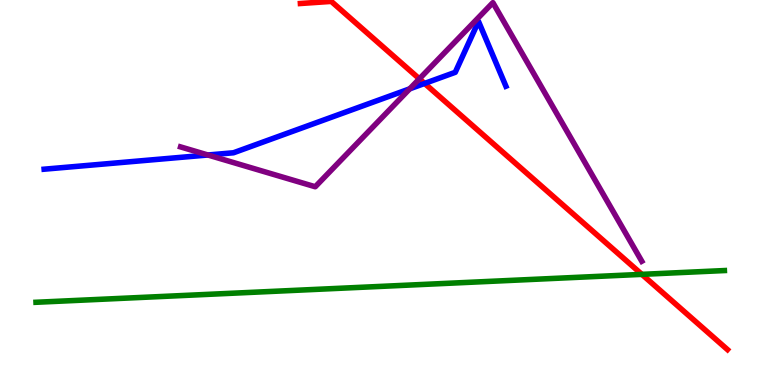[{'lines': ['blue', 'red'], 'intersections': [{'x': 5.48, 'y': 7.83}]}, {'lines': ['green', 'red'], 'intersections': [{'x': 8.28, 'y': 2.87}]}, {'lines': ['purple', 'red'], 'intersections': [{'x': 5.41, 'y': 7.95}]}, {'lines': ['blue', 'green'], 'intersections': []}, {'lines': ['blue', 'purple'], 'intersections': [{'x': 2.68, 'y': 5.97}, {'x': 5.29, 'y': 7.69}]}, {'lines': ['green', 'purple'], 'intersections': []}]